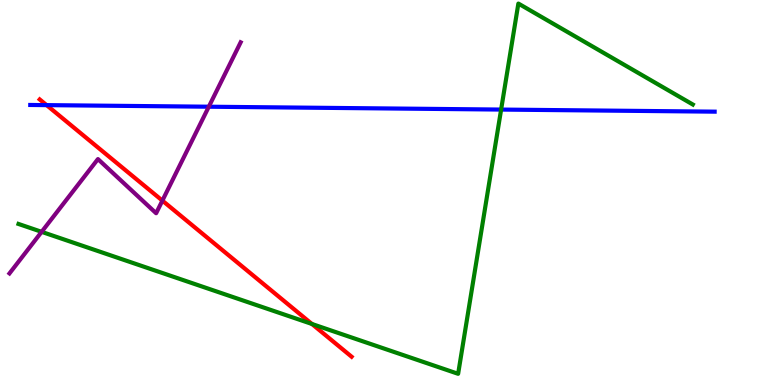[{'lines': ['blue', 'red'], 'intersections': [{'x': 0.601, 'y': 7.27}]}, {'lines': ['green', 'red'], 'intersections': [{'x': 4.02, 'y': 1.59}]}, {'lines': ['purple', 'red'], 'intersections': [{'x': 2.1, 'y': 4.79}]}, {'lines': ['blue', 'green'], 'intersections': [{'x': 6.47, 'y': 7.15}]}, {'lines': ['blue', 'purple'], 'intersections': [{'x': 2.69, 'y': 7.23}]}, {'lines': ['green', 'purple'], 'intersections': [{'x': 0.537, 'y': 3.98}]}]